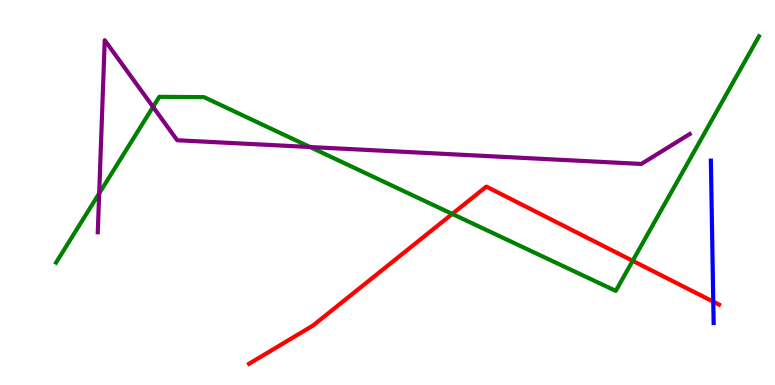[{'lines': ['blue', 'red'], 'intersections': [{'x': 9.2, 'y': 2.16}]}, {'lines': ['green', 'red'], 'intersections': [{'x': 5.84, 'y': 4.44}, {'x': 8.16, 'y': 3.23}]}, {'lines': ['purple', 'red'], 'intersections': []}, {'lines': ['blue', 'green'], 'intersections': []}, {'lines': ['blue', 'purple'], 'intersections': []}, {'lines': ['green', 'purple'], 'intersections': [{'x': 1.28, 'y': 4.98}, {'x': 1.97, 'y': 7.22}, {'x': 4.0, 'y': 6.18}]}]